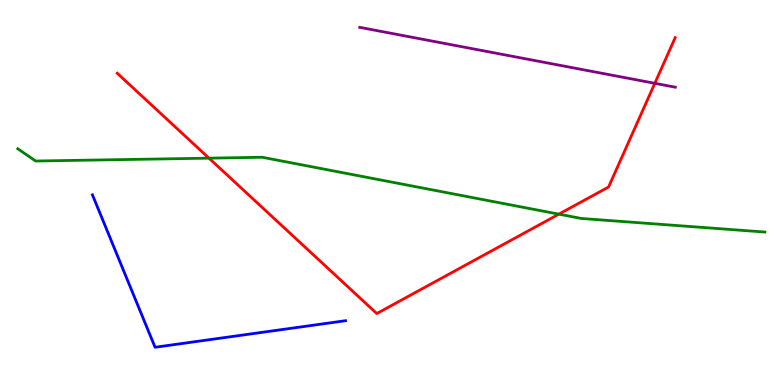[{'lines': ['blue', 'red'], 'intersections': []}, {'lines': ['green', 'red'], 'intersections': [{'x': 2.7, 'y': 5.89}, {'x': 7.21, 'y': 4.44}]}, {'lines': ['purple', 'red'], 'intersections': [{'x': 8.45, 'y': 7.84}]}, {'lines': ['blue', 'green'], 'intersections': []}, {'lines': ['blue', 'purple'], 'intersections': []}, {'lines': ['green', 'purple'], 'intersections': []}]